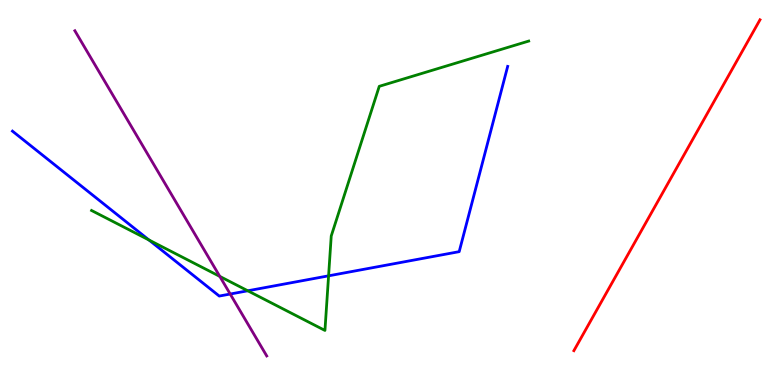[{'lines': ['blue', 'red'], 'intersections': []}, {'lines': ['green', 'red'], 'intersections': []}, {'lines': ['purple', 'red'], 'intersections': []}, {'lines': ['blue', 'green'], 'intersections': [{'x': 1.92, 'y': 3.77}, {'x': 3.2, 'y': 2.45}, {'x': 4.24, 'y': 2.84}]}, {'lines': ['blue', 'purple'], 'intersections': [{'x': 2.97, 'y': 2.36}]}, {'lines': ['green', 'purple'], 'intersections': [{'x': 2.84, 'y': 2.82}]}]